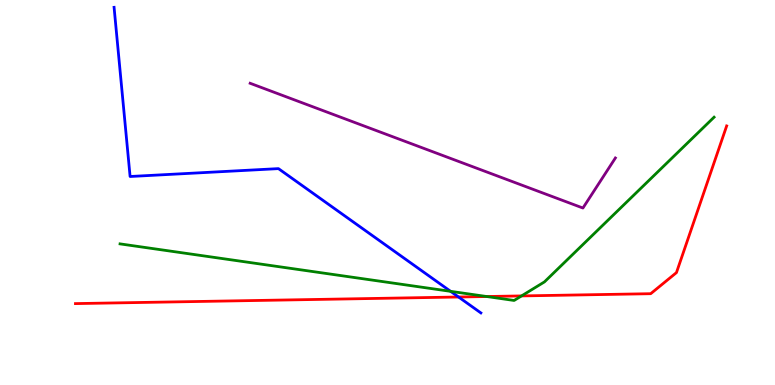[{'lines': ['blue', 'red'], 'intersections': [{'x': 5.92, 'y': 2.29}]}, {'lines': ['green', 'red'], 'intersections': [{'x': 6.28, 'y': 2.3}, {'x': 6.73, 'y': 2.31}]}, {'lines': ['purple', 'red'], 'intersections': []}, {'lines': ['blue', 'green'], 'intersections': [{'x': 5.81, 'y': 2.43}]}, {'lines': ['blue', 'purple'], 'intersections': []}, {'lines': ['green', 'purple'], 'intersections': []}]